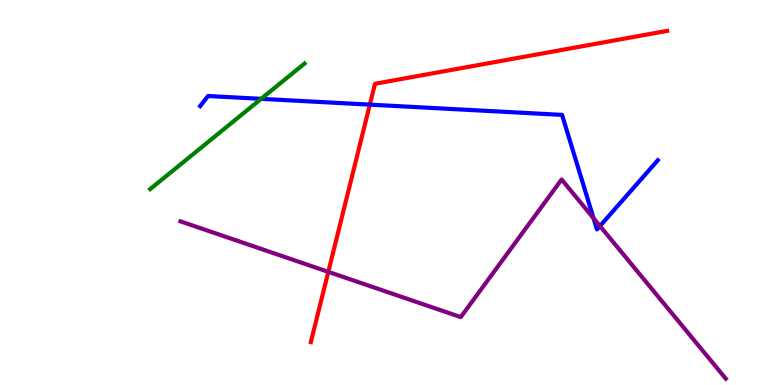[{'lines': ['blue', 'red'], 'intersections': [{'x': 4.77, 'y': 7.28}]}, {'lines': ['green', 'red'], 'intersections': []}, {'lines': ['purple', 'red'], 'intersections': [{'x': 4.24, 'y': 2.94}]}, {'lines': ['blue', 'green'], 'intersections': [{'x': 3.37, 'y': 7.43}]}, {'lines': ['blue', 'purple'], 'intersections': [{'x': 7.66, 'y': 4.33}, {'x': 7.74, 'y': 4.13}]}, {'lines': ['green', 'purple'], 'intersections': []}]